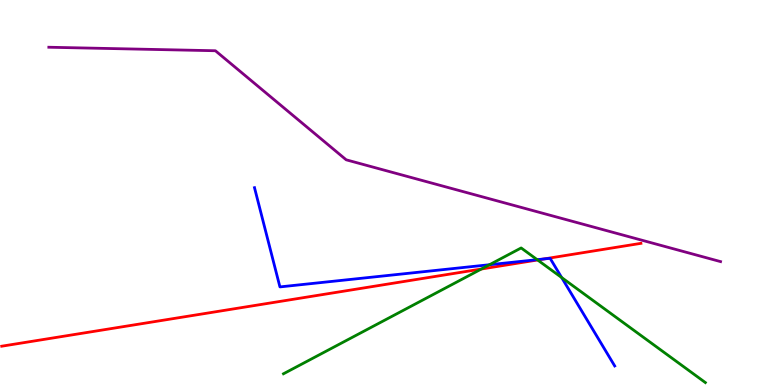[{'lines': ['blue', 'red'], 'intersections': [{'x': 7.02, 'y': 3.27}]}, {'lines': ['green', 'red'], 'intersections': [{'x': 6.21, 'y': 3.01}, {'x': 6.94, 'y': 3.25}]}, {'lines': ['purple', 'red'], 'intersections': []}, {'lines': ['blue', 'green'], 'intersections': [{'x': 6.32, 'y': 3.12}, {'x': 6.93, 'y': 3.26}, {'x': 7.25, 'y': 2.79}]}, {'lines': ['blue', 'purple'], 'intersections': []}, {'lines': ['green', 'purple'], 'intersections': []}]